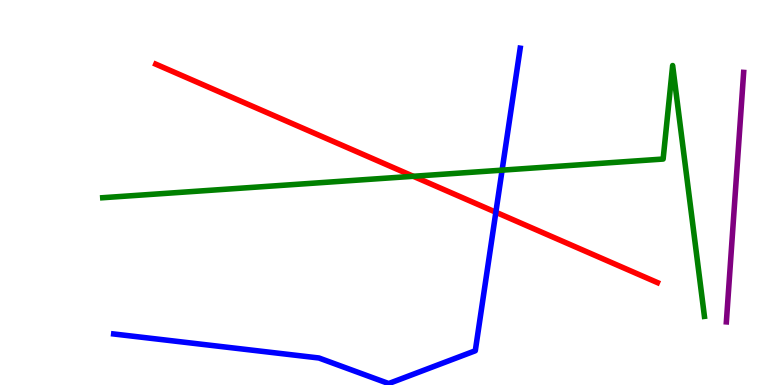[{'lines': ['blue', 'red'], 'intersections': [{'x': 6.4, 'y': 4.49}]}, {'lines': ['green', 'red'], 'intersections': [{'x': 5.33, 'y': 5.42}]}, {'lines': ['purple', 'red'], 'intersections': []}, {'lines': ['blue', 'green'], 'intersections': [{'x': 6.48, 'y': 5.58}]}, {'lines': ['blue', 'purple'], 'intersections': []}, {'lines': ['green', 'purple'], 'intersections': []}]